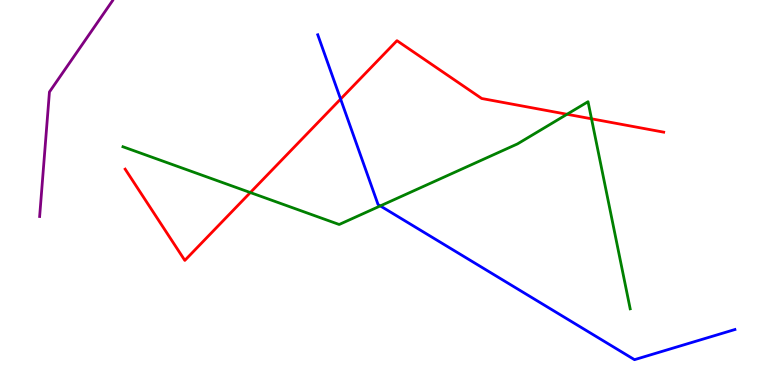[{'lines': ['blue', 'red'], 'intersections': [{'x': 4.39, 'y': 7.43}]}, {'lines': ['green', 'red'], 'intersections': [{'x': 3.23, 'y': 5.0}, {'x': 7.32, 'y': 7.03}, {'x': 7.63, 'y': 6.91}]}, {'lines': ['purple', 'red'], 'intersections': []}, {'lines': ['blue', 'green'], 'intersections': [{'x': 4.91, 'y': 4.65}]}, {'lines': ['blue', 'purple'], 'intersections': []}, {'lines': ['green', 'purple'], 'intersections': []}]